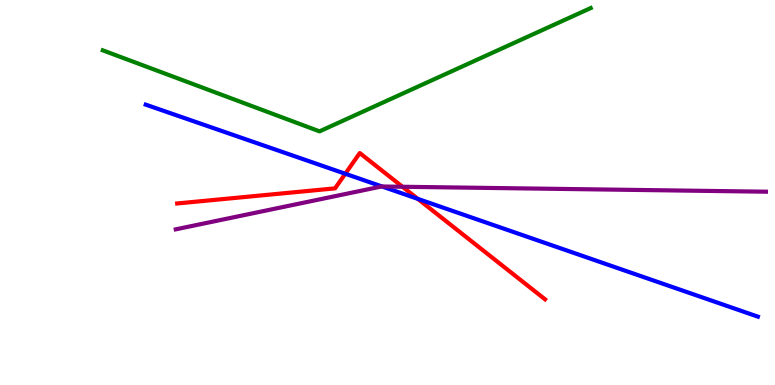[{'lines': ['blue', 'red'], 'intersections': [{'x': 4.46, 'y': 5.49}, {'x': 5.39, 'y': 4.83}]}, {'lines': ['green', 'red'], 'intersections': []}, {'lines': ['purple', 'red'], 'intersections': [{'x': 5.19, 'y': 5.15}]}, {'lines': ['blue', 'green'], 'intersections': []}, {'lines': ['blue', 'purple'], 'intersections': [{'x': 4.93, 'y': 5.16}]}, {'lines': ['green', 'purple'], 'intersections': []}]